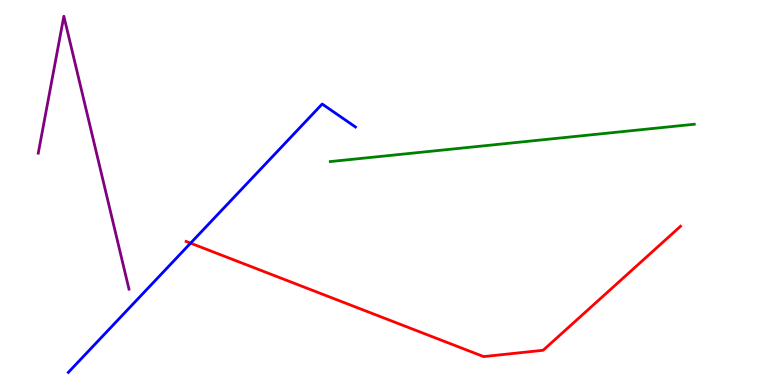[{'lines': ['blue', 'red'], 'intersections': [{'x': 2.46, 'y': 3.68}]}, {'lines': ['green', 'red'], 'intersections': []}, {'lines': ['purple', 'red'], 'intersections': []}, {'lines': ['blue', 'green'], 'intersections': []}, {'lines': ['blue', 'purple'], 'intersections': []}, {'lines': ['green', 'purple'], 'intersections': []}]